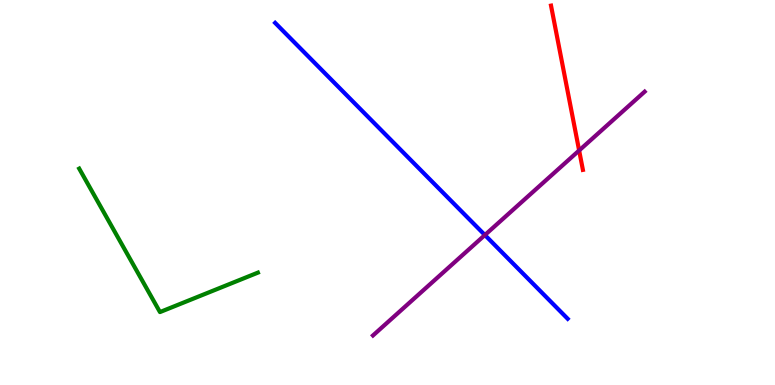[{'lines': ['blue', 'red'], 'intersections': []}, {'lines': ['green', 'red'], 'intersections': []}, {'lines': ['purple', 'red'], 'intersections': [{'x': 7.47, 'y': 6.09}]}, {'lines': ['blue', 'green'], 'intersections': []}, {'lines': ['blue', 'purple'], 'intersections': [{'x': 6.26, 'y': 3.9}]}, {'lines': ['green', 'purple'], 'intersections': []}]